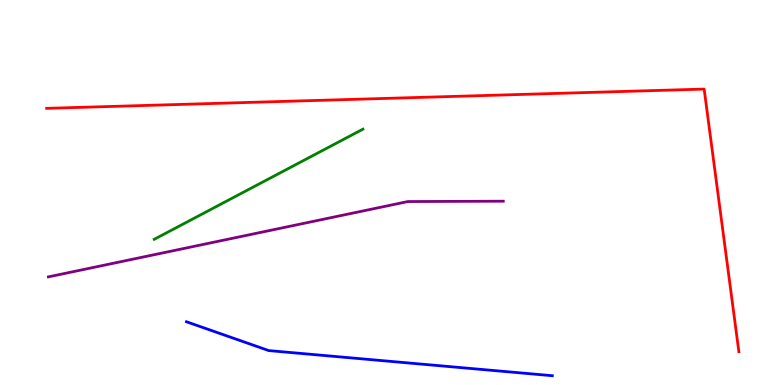[{'lines': ['blue', 'red'], 'intersections': []}, {'lines': ['green', 'red'], 'intersections': []}, {'lines': ['purple', 'red'], 'intersections': []}, {'lines': ['blue', 'green'], 'intersections': []}, {'lines': ['blue', 'purple'], 'intersections': []}, {'lines': ['green', 'purple'], 'intersections': []}]